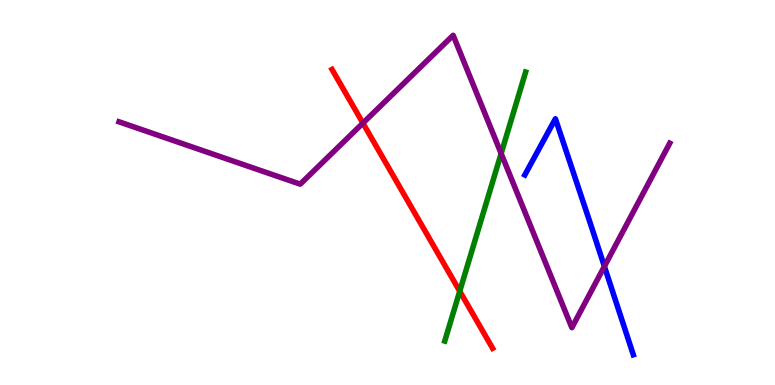[{'lines': ['blue', 'red'], 'intersections': []}, {'lines': ['green', 'red'], 'intersections': [{'x': 5.93, 'y': 2.44}]}, {'lines': ['purple', 'red'], 'intersections': [{'x': 4.68, 'y': 6.8}]}, {'lines': ['blue', 'green'], 'intersections': []}, {'lines': ['blue', 'purple'], 'intersections': [{'x': 7.8, 'y': 3.08}]}, {'lines': ['green', 'purple'], 'intersections': [{'x': 6.47, 'y': 6.01}]}]